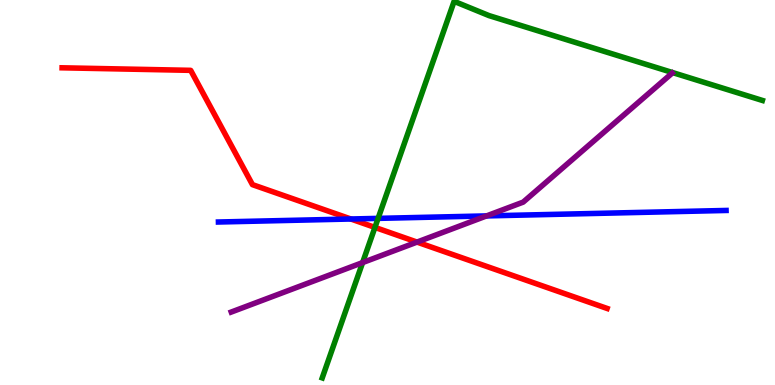[{'lines': ['blue', 'red'], 'intersections': [{'x': 4.53, 'y': 4.31}]}, {'lines': ['green', 'red'], 'intersections': [{'x': 4.84, 'y': 4.09}]}, {'lines': ['purple', 'red'], 'intersections': [{'x': 5.38, 'y': 3.71}]}, {'lines': ['blue', 'green'], 'intersections': [{'x': 4.88, 'y': 4.33}]}, {'lines': ['blue', 'purple'], 'intersections': [{'x': 6.28, 'y': 4.39}]}, {'lines': ['green', 'purple'], 'intersections': [{'x': 4.68, 'y': 3.18}]}]